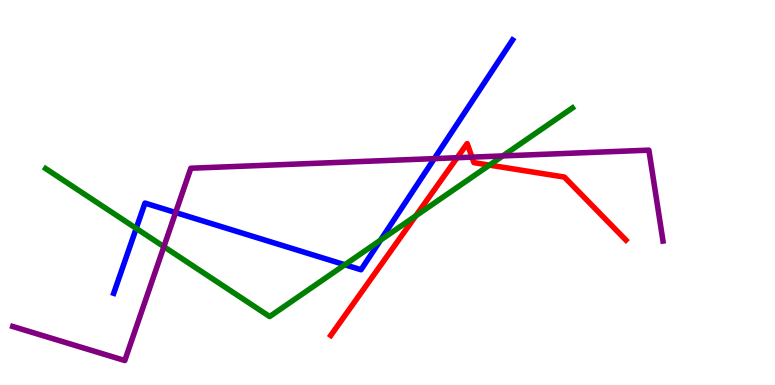[{'lines': ['blue', 'red'], 'intersections': []}, {'lines': ['green', 'red'], 'intersections': [{'x': 5.36, 'y': 4.39}, {'x': 6.32, 'y': 5.71}]}, {'lines': ['purple', 'red'], 'intersections': [{'x': 5.9, 'y': 5.9}, {'x': 6.09, 'y': 5.92}]}, {'lines': ['blue', 'green'], 'intersections': [{'x': 1.76, 'y': 4.07}, {'x': 4.45, 'y': 3.12}, {'x': 4.91, 'y': 3.76}]}, {'lines': ['blue', 'purple'], 'intersections': [{'x': 2.27, 'y': 4.48}, {'x': 5.6, 'y': 5.88}]}, {'lines': ['green', 'purple'], 'intersections': [{'x': 2.11, 'y': 3.59}, {'x': 6.49, 'y': 5.95}]}]